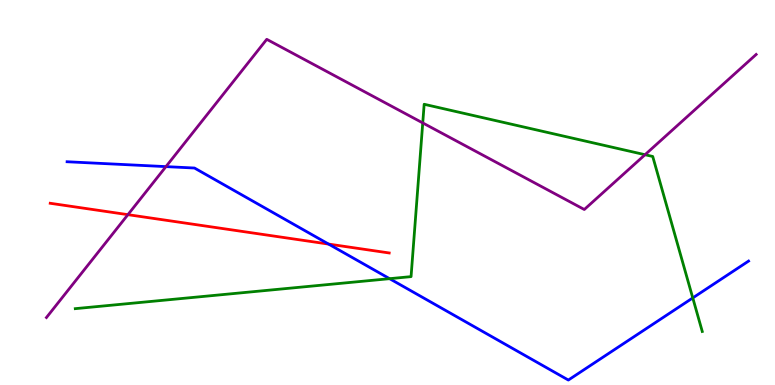[{'lines': ['blue', 'red'], 'intersections': [{'x': 4.24, 'y': 3.66}]}, {'lines': ['green', 'red'], 'intersections': []}, {'lines': ['purple', 'red'], 'intersections': [{'x': 1.65, 'y': 4.42}]}, {'lines': ['blue', 'green'], 'intersections': [{'x': 5.03, 'y': 2.76}, {'x': 8.94, 'y': 2.26}]}, {'lines': ['blue', 'purple'], 'intersections': [{'x': 2.14, 'y': 5.67}]}, {'lines': ['green', 'purple'], 'intersections': [{'x': 5.45, 'y': 6.81}, {'x': 8.32, 'y': 5.98}]}]